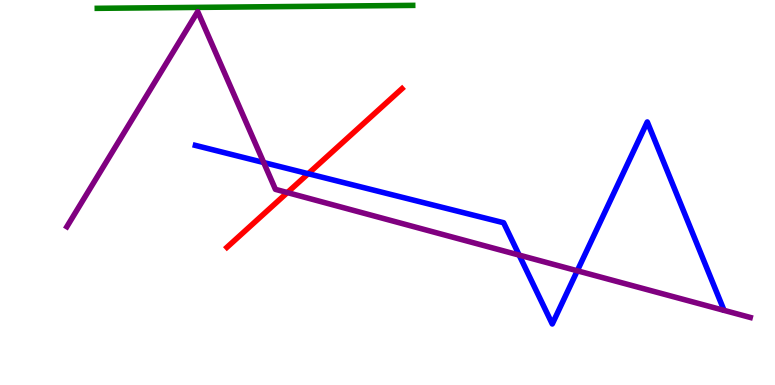[{'lines': ['blue', 'red'], 'intersections': [{'x': 3.98, 'y': 5.49}]}, {'lines': ['green', 'red'], 'intersections': []}, {'lines': ['purple', 'red'], 'intersections': [{'x': 3.71, 'y': 5.0}]}, {'lines': ['blue', 'green'], 'intersections': []}, {'lines': ['blue', 'purple'], 'intersections': [{'x': 3.4, 'y': 5.78}, {'x': 6.7, 'y': 3.37}, {'x': 7.45, 'y': 2.97}]}, {'lines': ['green', 'purple'], 'intersections': []}]